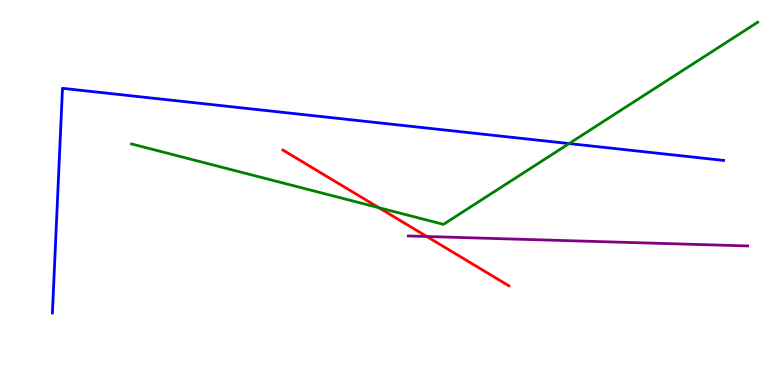[{'lines': ['blue', 'red'], 'intersections': []}, {'lines': ['green', 'red'], 'intersections': [{'x': 4.89, 'y': 4.61}]}, {'lines': ['purple', 'red'], 'intersections': [{'x': 5.51, 'y': 3.86}]}, {'lines': ['blue', 'green'], 'intersections': [{'x': 7.34, 'y': 6.27}]}, {'lines': ['blue', 'purple'], 'intersections': []}, {'lines': ['green', 'purple'], 'intersections': []}]